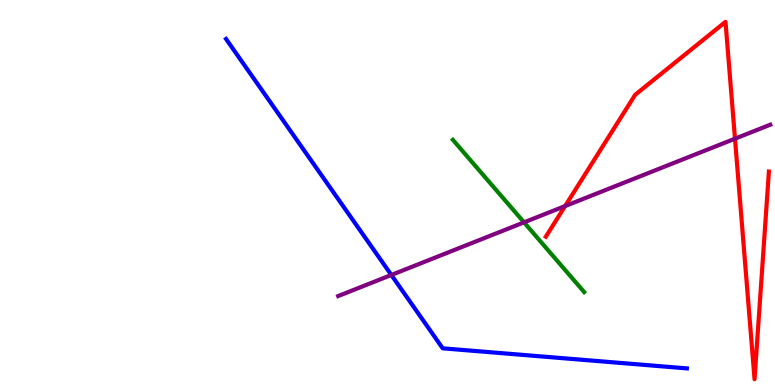[{'lines': ['blue', 'red'], 'intersections': []}, {'lines': ['green', 'red'], 'intersections': []}, {'lines': ['purple', 'red'], 'intersections': [{'x': 7.29, 'y': 4.65}, {'x': 9.48, 'y': 6.4}]}, {'lines': ['blue', 'green'], 'intersections': []}, {'lines': ['blue', 'purple'], 'intersections': [{'x': 5.05, 'y': 2.86}]}, {'lines': ['green', 'purple'], 'intersections': [{'x': 6.76, 'y': 4.22}]}]